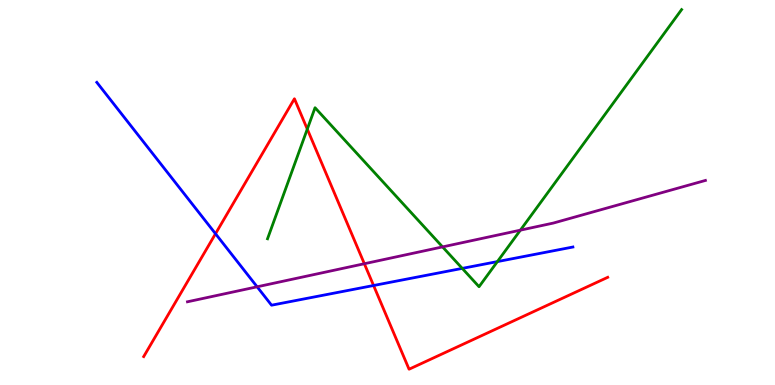[{'lines': ['blue', 'red'], 'intersections': [{'x': 2.78, 'y': 3.93}, {'x': 4.82, 'y': 2.58}]}, {'lines': ['green', 'red'], 'intersections': [{'x': 3.97, 'y': 6.65}]}, {'lines': ['purple', 'red'], 'intersections': [{'x': 4.7, 'y': 3.15}]}, {'lines': ['blue', 'green'], 'intersections': [{'x': 5.96, 'y': 3.03}, {'x': 6.42, 'y': 3.21}]}, {'lines': ['blue', 'purple'], 'intersections': [{'x': 3.32, 'y': 2.55}]}, {'lines': ['green', 'purple'], 'intersections': [{'x': 5.71, 'y': 3.59}, {'x': 6.71, 'y': 4.02}]}]